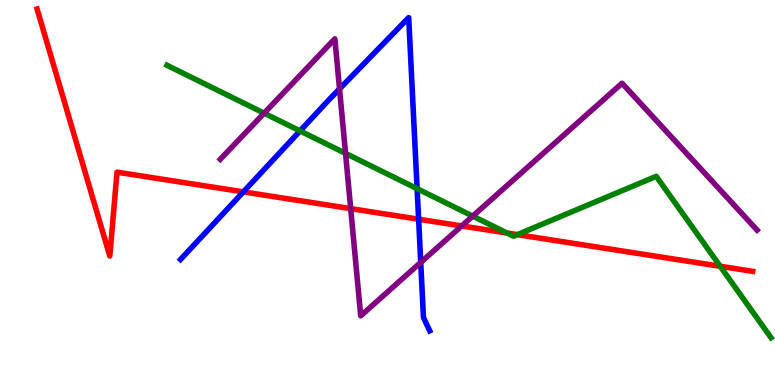[{'lines': ['blue', 'red'], 'intersections': [{'x': 3.14, 'y': 5.02}, {'x': 5.4, 'y': 4.31}]}, {'lines': ['green', 'red'], 'intersections': [{'x': 6.54, 'y': 3.95}, {'x': 6.68, 'y': 3.91}, {'x': 9.29, 'y': 3.08}]}, {'lines': ['purple', 'red'], 'intersections': [{'x': 4.53, 'y': 4.58}, {'x': 5.96, 'y': 4.13}]}, {'lines': ['blue', 'green'], 'intersections': [{'x': 3.87, 'y': 6.6}, {'x': 5.38, 'y': 5.1}]}, {'lines': ['blue', 'purple'], 'intersections': [{'x': 4.38, 'y': 7.69}, {'x': 5.43, 'y': 3.18}]}, {'lines': ['green', 'purple'], 'intersections': [{'x': 3.41, 'y': 7.06}, {'x': 4.46, 'y': 6.02}, {'x': 6.1, 'y': 4.39}]}]